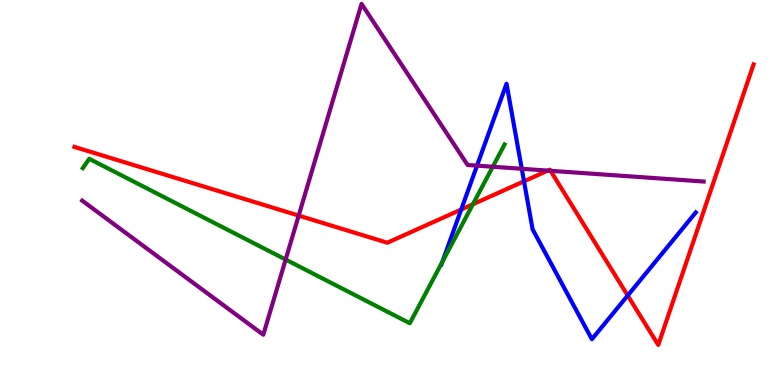[{'lines': ['blue', 'red'], 'intersections': [{'x': 5.95, 'y': 4.56}, {'x': 6.76, 'y': 5.29}, {'x': 8.1, 'y': 2.32}]}, {'lines': ['green', 'red'], 'intersections': [{'x': 6.1, 'y': 4.69}]}, {'lines': ['purple', 'red'], 'intersections': [{'x': 3.85, 'y': 4.4}, {'x': 7.07, 'y': 5.57}, {'x': 7.1, 'y': 5.56}]}, {'lines': ['blue', 'green'], 'intersections': [{'x': 5.71, 'y': 3.2}]}, {'lines': ['blue', 'purple'], 'intersections': [{'x': 6.16, 'y': 5.7}, {'x': 6.73, 'y': 5.62}]}, {'lines': ['green', 'purple'], 'intersections': [{'x': 3.69, 'y': 3.26}, {'x': 6.36, 'y': 5.67}]}]